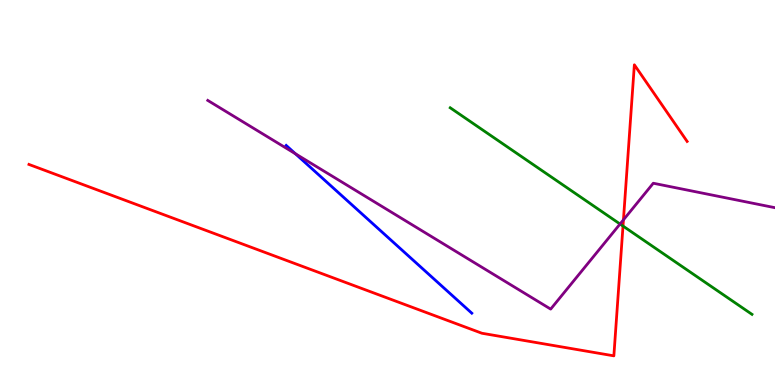[{'lines': ['blue', 'red'], 'intersections': []}, {'lines': ['green', 'red'], 'intersections': [{'x': 8.04, 'y': 4.13}]}, {'lines': ['purple', 'red'], 'intersections': [{'x': 8.04, 'y': 4.29}]}, {'lines': ['blue', 'green'], 'intersections': []}, {'lines': ['blue', 'purple'], 'intersections': [{'x': 3.81, 'y': 6.01}]}, {'lines': ['green', 'purple'], 'intersections': [{'x': 8.0, 'y': 4.18}]}]